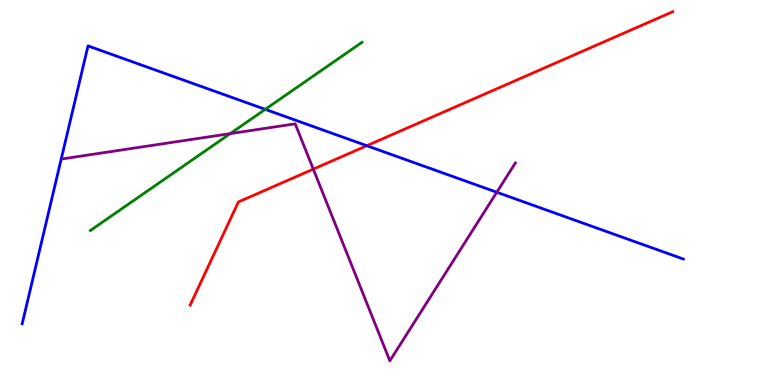[{'lines': ['blue', 'red'], 'intersections': [{'x': 4.73, 'y': 6.22}]}, {'lines': ['green', 'red'], 'intersections': []}, {'lines': ['purple', 'red'], 'intersections': [{'x': 4.04, 'y': 5.61}]}, {'lines': ['blue', 'green'], 'intersections': [{'x': 3.42, 'y': 7.16}]}, {'lines': ['blue', 'purple'], 'intersections': [{'x': 6.41, 'y': 5.01}]}, {'lines': ['green', 'purple'], 'intersections': [{'x': 2.97, 'y': 6.53}]}]